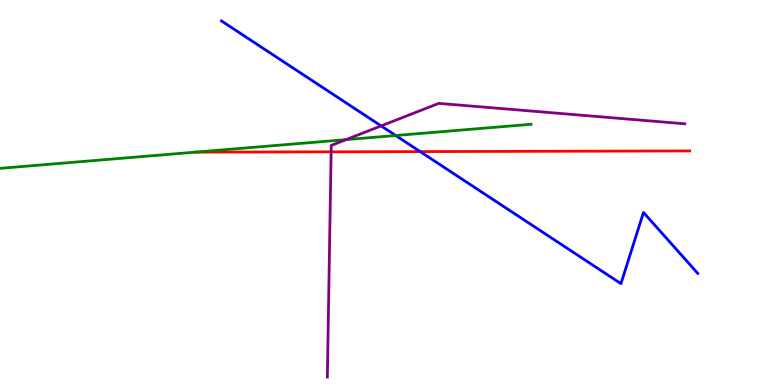[{'lines': ['blue', 'red'], 'intersections': [{'x': 5.42, 'y': 6.06}]}, {'lines': ['green', 'red'], 'intersections': [{'x': 2.52, 'y': 6.05}]}, {'lines': ['purple', 'red'], 'intersections': [{'x': 4.27, 'y': 6.06}]}, {'lines': ['blue', 'green'], 'intersections': [{'x': 5.11, 'y': 6.48}]}, {'lines': ['blue', 'purple'], 'intersections': [{'x': 4.92, 'y': 6.73}]}, {'lines': ['green', 'purple'], 'intersections': [{'x': 4.46, 'y': 6.37}]}]